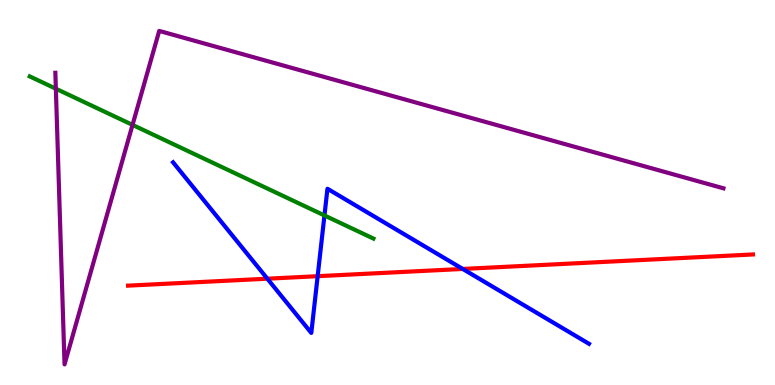[{'lines': ['blue', 'red'], 'intersections': [{'x': 3.45, 'y': 2.76}, {'x': 4.1, 'y': 2.83}, {'x': 5.97, 'y': 3.01}]}, {'lines': ['green', 'red'], 'intersections': []}, {'lines': ['purple', 'red'], 'intersections': []}, {'lines': ['blue', 'green'], 'intersections': [{'x': 4.19, 'y': 4.4}]}, {'lines': ['blue', 'purple'], 'intersections': []}, {'lines': ['green', 'purple'], 'intersections': [{'x': 0.721, 'y': 7.7}, {'x': 1.71, 'y': 6.76}]}]